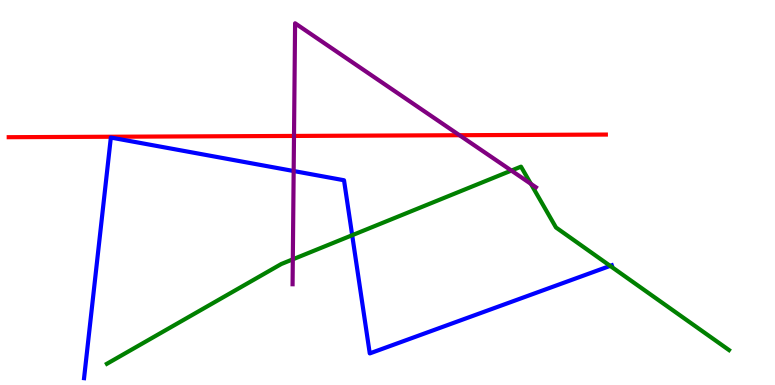[{'lines': ['blue', 'red'], 'intersections': []}, {'lines': ['green', 'red'], 'intersections': []}, {'lines': ['purple', 'red'], 'intersections': [{'x': 3.79, 'y': 6.47}, {'x': 5.93, 'y': 6.49}]}, {'lines': ['blue', 'green'], 'intersections': [{'x': 4.54, 'y': 3.89}, {'x': 7.87, 'y': 3.09}]}, {'lines': ['blue', 'purple'], 'intersections': [{'x': 3.79, 'y': 5.56}]}, {'lines': ['green', 'purple'], 'intersections': [{'x': 3.78, 'y': 3.26}, {'x': 6.6, 'y': 5.57}, {'x': 6.85, 'y': 5.22}]}]